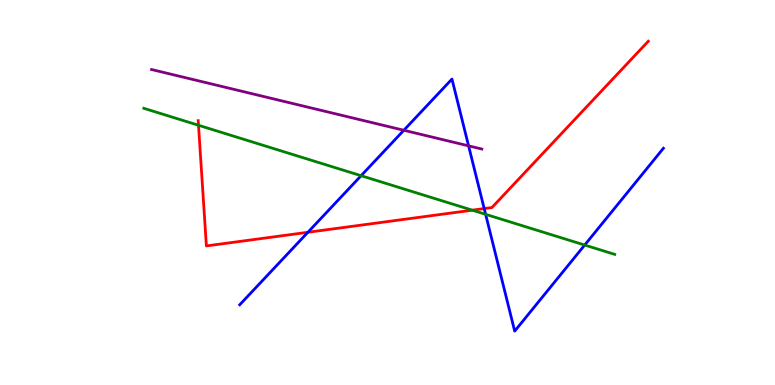[{'lines': ['blue', 'red'], 'intersections': [{'x': 3.97, 'y': 3.97}, {'x': 6.25, 'y': 4.58}]}, {'lines': ['green', 'red'], 'intersections': [{'x': 2.56, 'y': 6.75}, {'x': 6.09, 'y': 4.54}]}, {'lines': ['purple', 'red'], 'intersections': []}, {'lines': ['blue', 'green'], 'intersections': [{'x': 4.66, 'y': 5.44}, {'x': 6.27, 'y': 4.43}, {'x': 7.54, 'y': 3.64}]}, {'lines': ['blue', 'purple'], 'intersections': [{'x': 5.21, 'y': 6.62}, {'x': 6.05, 'y': 6.21}]}, {'lines': ['green', 'purple'], 'intersections': []}]